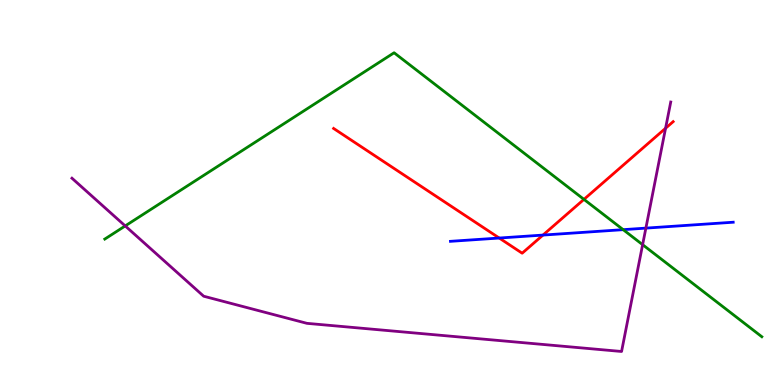[{'lines': ['blue', 'red'], 'intersections': [{'x': 6.44, 'y': 3.82}, {'x': 7.01, 'y': 3.89}]}, {'lines': ['green', 'red'], 'intersections': [{'x': 7.53, 'y': 4.82}]}, {'lines': ['purple', 'red'], 'intersections': [{'x': 8.59, 'y': 6.67}]}, {'lines': ['blue', 'green'], 'intersections': [{'x': 8.04, 'y': 4.03}]}, {'lines': ['blue', 'purple'], 'intersections': [{'x': 8.33, 'y': 4.07}]}, {'lines': ['green', 'purple'], 'intersections': [{'x': 1.62, 'y': 4.13}, {'x': 8.29, 'y': 3.64}]}]